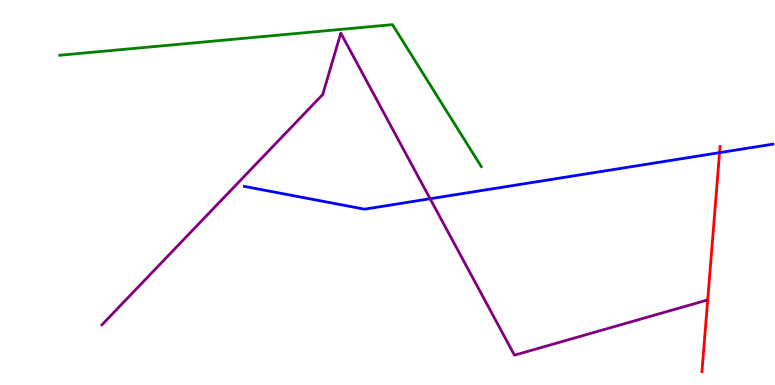[{'lines': ['blue', 'red'], 'intersections': [{'x': 9.28, 'y': 6.04}]}, {'lines': ['green', 'red'], 'intersections': []}, {'lines': ['purple', 'red'], 'intersections': []}, {'lines': ['blue', 'green'], 'intersections': []}, {'lines': ['blue', 'purple'], 'intersections': [{'x': 5.55, 'y': 4.84}]}, {'lines': ['green', 'purple'], 'intersections': []}]